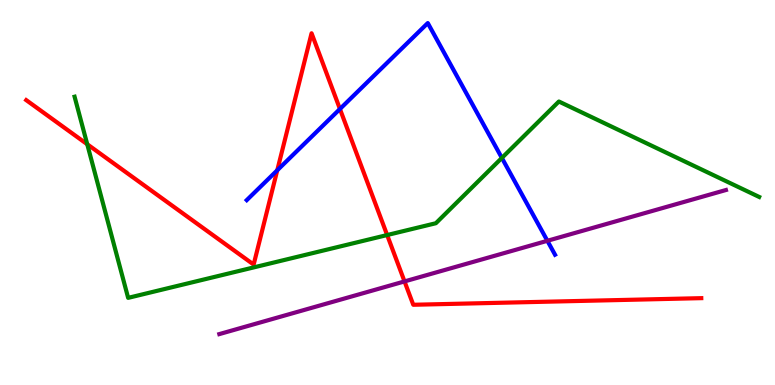[{'lines': ['blue', 'red'], 'intersections': [{'x': 3.58, 'y': 5.58}, {'x': 4.39, 'y': 7.17}]}, {'lines': ['green', 'red'], 'intersections': [{'x': 1.13, 'y': 6.25}, {'x': 5.0, 'y': 3.89}]}, {'lines': ['purple', 'red'], 'intersections': [{'x': 5.22, 'y': 2.69}]}, {'lines': ['blue', 'green'], 'intersections': [{'x': 6.48, 'y': 5.9}]}, {'lines': ['blue', 'purple'], 'intersections': [{'x': 7.06, 'y': 3.75}]}, {'lines': ['green', 'purple'], 'intersections': []}]